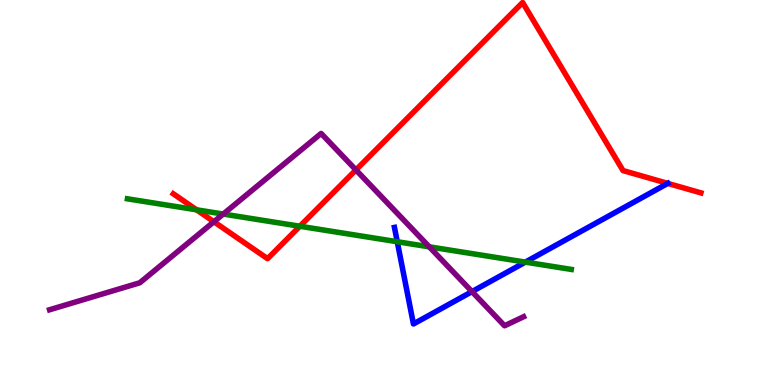[{'lines': ['blue', 'red'], 'intersections': [{'x': 8.62, 'y': 5.24}]}, {'lines': ['green', 'red'], 'intersections': [{'x': 2.54, 'y': 4.55}, {'x': 3.87, 'y': 4.12}]}, {'lines': ['purple', 'red'], 'intersections': [{'x': 2.76, 'y': 4.24}, {'x': 4.59, 'y': 5.59}]}, {'lines': ['blue', 'green'], 'intersections': [{'x': 5.13, 'y': 3.72}, {'x': 6.78, 'y': 3.19}]}, {'lines': ['blue', 'purple'], 'intersections': [{'x': 6.09, 'y': 2.43}]}, {'lines': ['green', 'purple'], 'intersections': [{'x': 2.88, 'y': 4.44}, {'x': 5.54, 'y': 3.59}]}]